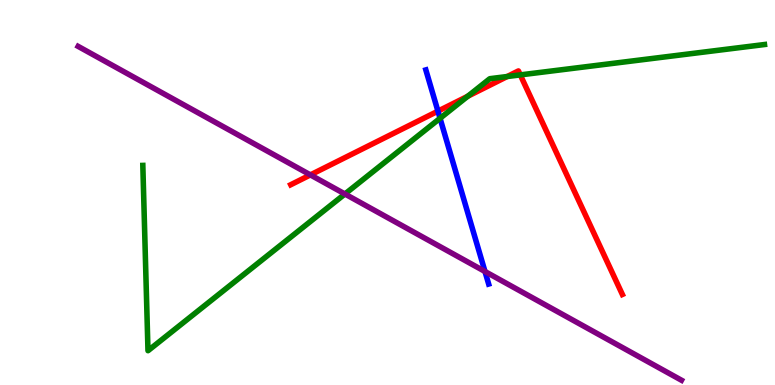[{'lines': ['blue', 'red'], 'intersections': [{'x': 5.65, 'y': 7.11}]}, {'lines': ['green', 'red'], 'intersections': [{'x': 6.04, 'y': 7.5}, {'x': 6.54, 'y': 8.01}, {'x': 6.71, 'y': 8.05}]}, {'lines': ['purple', 'red'], 'intersections': [{'x': 4.01, 'y': 5.46}]}, {'lines': ['blue', 'green'], 'intersections': [{'x': 5.68, 'y': 6.93}]}, {'lines': ['blue', 'purple'], 'intersections': [{'x': 6.26, 'y': 2.95}]}, {'lines': ['green', 'purple'], 'intersections': [{'x': 4.45, 'y': 4.96}]}]